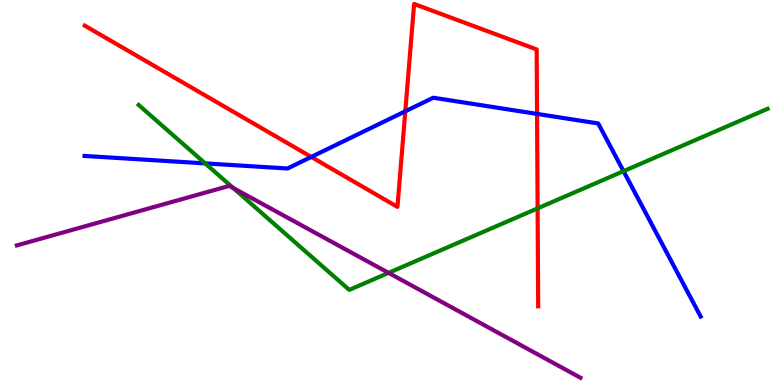[{'lines': ['blue', 'red'], 'intersections': [{'x': 4.02, 'y': 5.92}, {'x': 5.23, 'y': 7.11}, {'x': 6.93, 'y': 7.04}]}, {'lines': ['green', 'red'], 'intersections': [{'x': 6.94, 'y': 4.59}]}, {'lines': ['purple', 'red'], 'intersections': []}, {'lines': ['blue', 'green'], 'intersections': [{'x': 2.65, 'y': 5.76}, {'x': 8.05, 'y': 5.55}]}, {'lines': ['blue', 'purple'], 'intersections': []}, {'lines': ['green', 'purple'], 'intersections': [{'x': 3.01, 'y': 5.12}, {'x': 5.01, 'y': 2.91}]}]